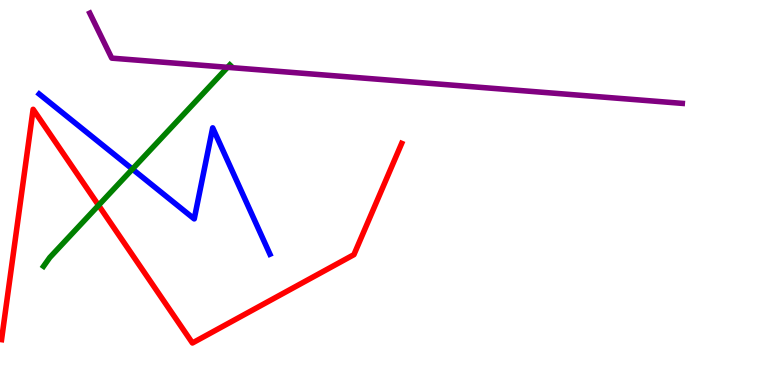[{'lines': ['blue', 'red'], 'intersections': []}, {'lines': ['green', 'red'], 'intersections': [{'x': 1.27, 'y': 4.67}]}, {'lines': ['purple', 'red'], 'intersections': []}, {'lines': ['blue', 'green'], 'intersections': [{'x': 1.71, 'y': 5.61}]}, {'lines': ['blue', 'purple'], 'intersections': []}, {'lines': ['green', 'purple'], 'intersections': [{'x': 2.94, 'y': 8.25}]}]